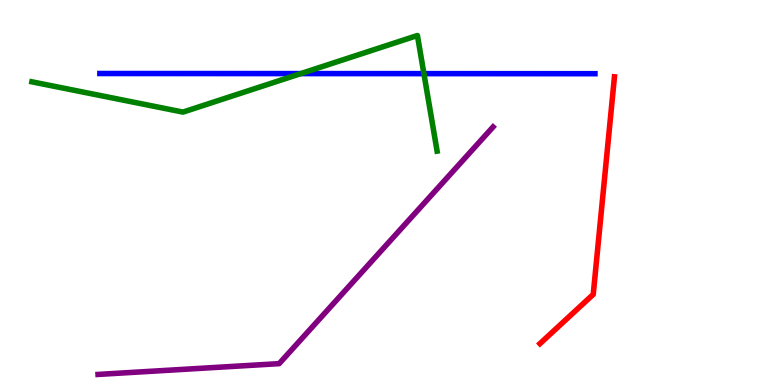[{'lines': ['blue', 'red'], 'intersections': []}, {'lines': ['green', 'red'], 'intersections': []}, {'lines': ['purple', 'red'], 'intersections': []}, {'lines': ['blue', 'green'], 'intersections': [{'x': 3.88, 'y': 8.09}, {'x': 5.47, 'y': 8.09}]}, {'lines': ['blue', 'purple'], 'intersections': []}, {'lines': ['green', 'purple'], 'intersections': []}]